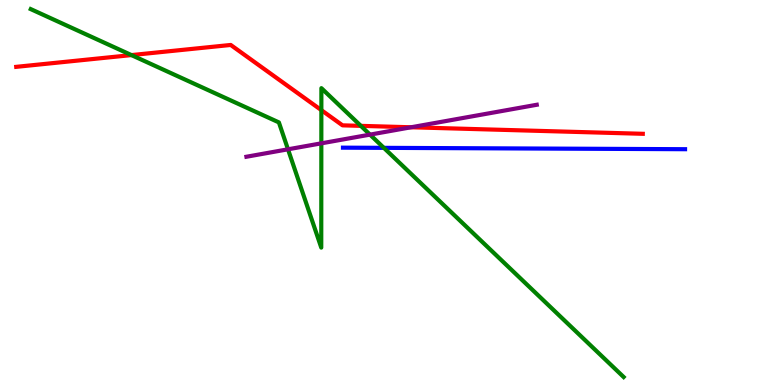[{'lines': ['blue', 'red'], 'intersections': []}, {'lines': ['green', 'red'], 'intersections': [{'x': 1.7, 'y': 8.57}, {'x': 4.15, 'y': 7.14}, {'x': 4.66, 'y': 6.73}]}, {'lines': ['purple', 'red'], 'intersections': [{'x': 5.3, 'y': 6.69}]}, {'lines': ['blue', 'green'], 'intersections': [{'x': 4.95, 'y': 6.16}]}, {'lines': ['blue', 'purple'], 'intersections': []}, {'lines': ['green', 'purple'], 'intersections': [{'x': 3.72, 'y': 6.12}, {'x': 4.15, 'y': 6.28}, {'x': 4.77, 'y': 6.5}]}]